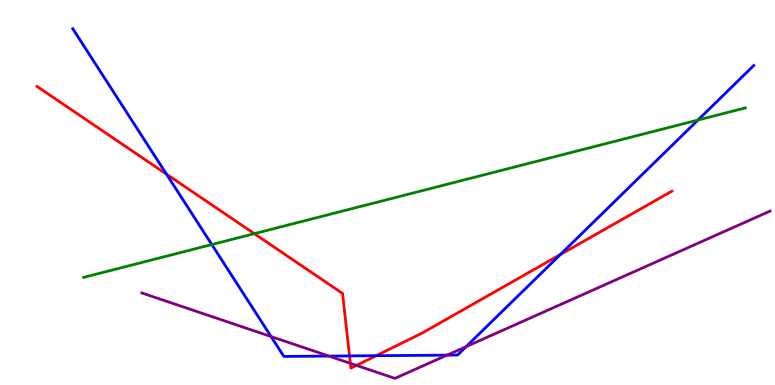[{'lines': ['blue', 'red'], 'intersections': [{'x': 2.15, 'y': 5.48}, {'x': 4.51, 'y': 0.756}, {'x': 4.85, 'y': 0.761}, {'x': 7.23, 'y': 3.39}]}, {'lines': ['green', 'red'], 'intersections': [{'x': 3.28, 'y': 3.93}]}, {'lines': ['purple', 'red'], 'intersections': [{'x': 4.52, 'y': 0.563}, {'x': 4.6, 'y': 0.509}]}, {'lines': ['blue', 'green'], 'intersections': [{'x': 2.73, 'y': 3.65}, {'x': 9.01, 'y': 6.88}]}, {'lines': ['blue', 'purple'], 'intersections': [{'x': 3.5, 'y': 1.26}, {'x': 4.24, 'y': 0.751}, {'x': 5.77, 'y': 0.776}, {'x': 6.02, 'y': 0.997}]}, {'lines': ['green', 'purple'], 'intersections': []}]